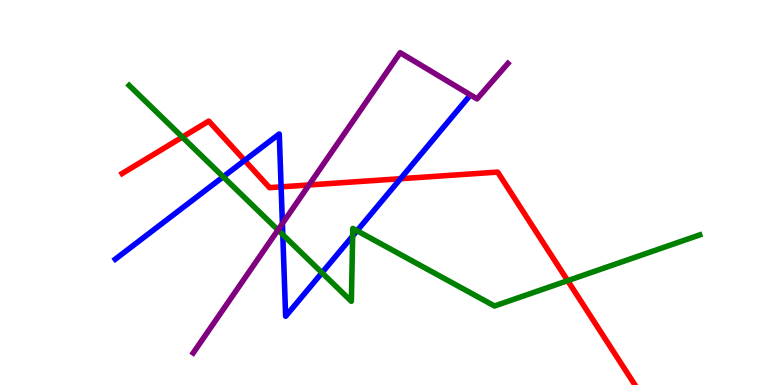[{'lines': ['blue', 'red'], 'intersections': [{'x': 3.16, 'y': 5.83}, {'x': 3.63, 'y': 5.15}, {'x': 5.17, 'y': 5.36}]}, {'lines': ['green', 'red'], 'intersections': [{'x': 2.35, 'y': 6.44}, {'x': 7.32, 'y': 2.71}]}, {'lines': ['purple', 'red'], 'intersections': [{'x': 3.99, 'y': 5.2}]}, {'lines': ['blue', 'green'], 'intersections': [{'x': 2.88, 'y': 5.41}, {'x': 3.65, 'y': 3.9}, {'x': 4.15, 'y': 2.92}, {'x': 4.55, 'y': 3.87}, {'x': 4.61, 'y': 4.01}]}, {'lines': ['blue', 'purple'], 'intersections': [{'x': 3.64, 'y': 4.19}]}, {'lines': ['green', 'purple'], 'intersections': [{'x': 3.59, 'y': 4.03}]}]